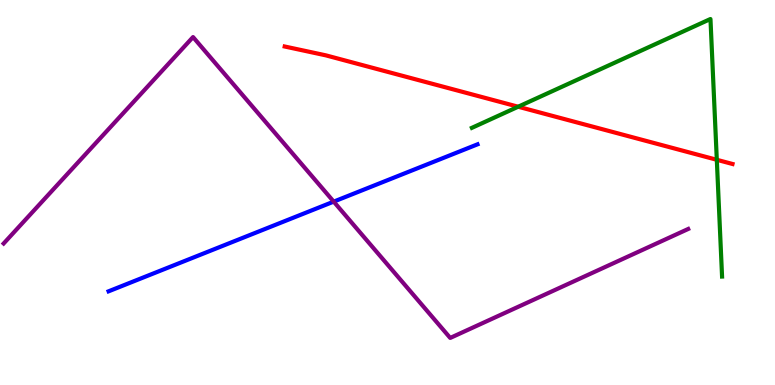[{'lines': ['blue', 'red'], 'intersections': []}, {'lines': ['green', 'red'], 'intersections': [{'x': 6.69, 'y': 7.23}, {'x': 9.25, 'y': 5.85}]}, {'lines': ['purple', 'red'], 'intersections': []}, {'lines': ['blue', 'green'], 'intersections': []}, {'lines': ['blue', 'purple'], 'intersections': [{'x': 4.31, 'y': 4.76}]}, {'lines': ['green', 'purple'], 'intersections': []}]